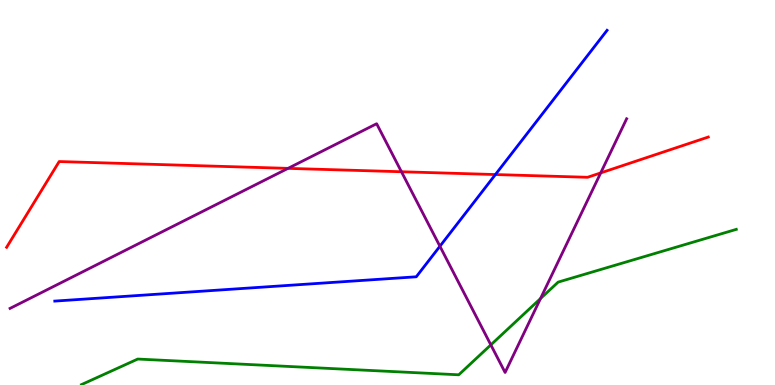[{'lines': ['blue', 'red'], 'intersections': [{'x': 6.39, 'y': 5.47}]}, {'lines': ['green', 'red'], 'intersections': []}, {'lines': ['purple', 'red'], 'intersections': [{'x': 3.72, 'y': 5.63}, {'x': 5.18, 'y': 5.54}, {'x': 7.75, 'y': 5.51}]}, {'lines': ['blue', 'green'], 'intersections': []}, {'lines': ['blue', 'purple'], 'intersections': [{'x': 5.68, 'y': 3.6}]}, {'lines': ['green', 'purple'], 'intersections': [{'x': 6.33, 'y': 1.04}, {'x': 6.97, 'y': 2.25}]}]